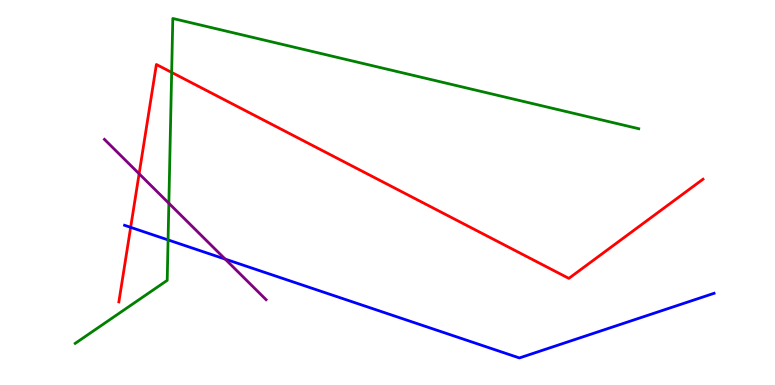[{'lines': ['blue', 'red'], 'intersections': [{'x': 1.69, 'y': 4.1}]}, {'lines': ['green', 'red'], 'intersections': [{'x': 2.21, 'y': 8.12}]}, {'lines': ['purple', 'red'], 'intersections': [{'x': 1.8, 'y': 5.49}]}, {'lines': ['blue', 'green'], 'intersections': [{'x': 2.17, 'y': 3.77}]}, {'lines': ['blue', 'purple'], 'intersections': [{'x': 2.91, 'y': 3.27}]}, {'lines': ['green', 'purple'], 'intersections': [{'x': 2.18, 'y': 4.72}]}]